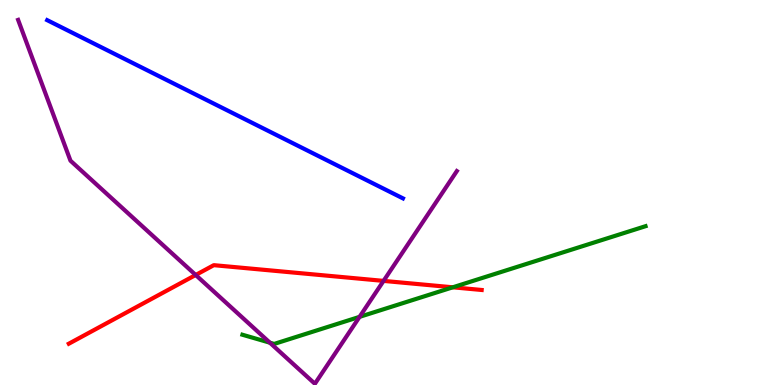[{'lines': ['blue', 'red'], 'intersections': []}, {'lines': ['green', 'red'], 'intersections': [{'x': 5.84, 'y': 2.54}]}, {'lines': ['purple', 'red'], 'intersections': [{'x': 2.53, 'y': 2.86}, {'x': 4.95, 'y': 2.7}]}, {'lines': ['blue', 'green'], 'intersections': []}, {'lines': ['blue', 'purple'], 'intersections': []}, {'lines': ['green', 'purple'], 'intersections': [{'x': 3.48, 'y': 1.1}, {'x': 4.64, 'y': 1.77}]}]